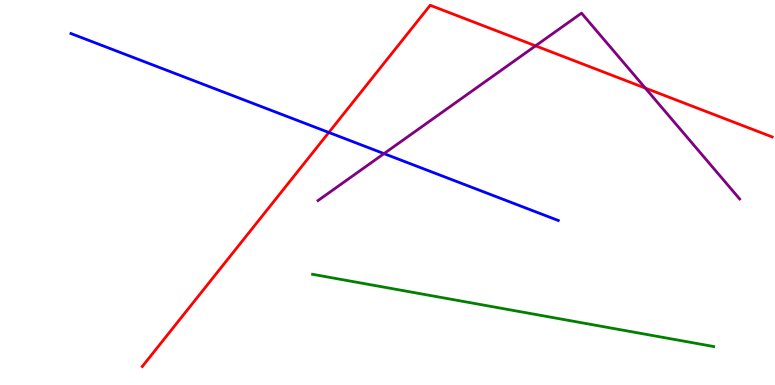[{'lines': ['blue', 'red'], 'intersections': [{'x': 4.24, 'y': 6.56}]}, {'lines': ['green', 'red'], 'intersections': []}, {'lines': ['purple', 'red'], 'intersections': [{'x': 6.91, 'y': 8.81}, {'x': 8.33, 'y': 7.71}]}, {'lines': ['blue', 'green'], 'intersections': []}, {'lines': ['blue', 'purple'], 'intersections': [{'x': 4.95, 'y': 6.01}]}, {'lines': ['green', 'purple'], 'intersections': []}]